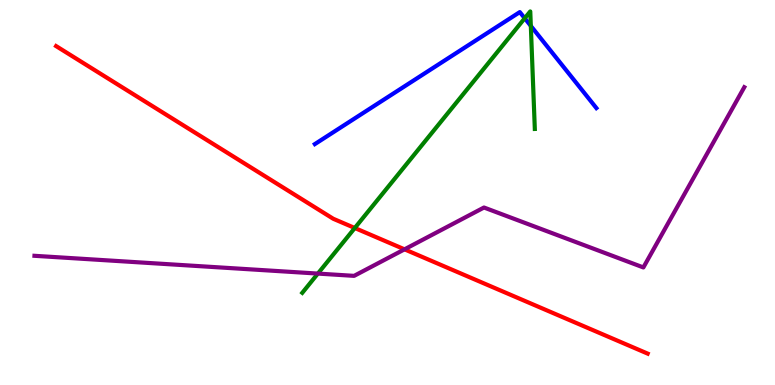[{'lines': ['blue', 'red'], 'intersections': []}, {'lines': ['green', 'red'], 'intersections': [{'x': 4.58, 'y': 4.08}]}, {'lines': ['purple', 'red'], 'intersections': [{'x': 5.22, 'y': 3.52}]}, {'lines': ['blue', 'green'], 'intersections': [{'x': 6.77, 'y': 9.53}, {'x': 6.85, 'y': 9.33}]}, {'lines': ['blue', 'purple'], 'intersections': []}, {'lines': ['green', 'purple'], 'intersections': [{'x': 4.1, 'y': 2.89}]}]